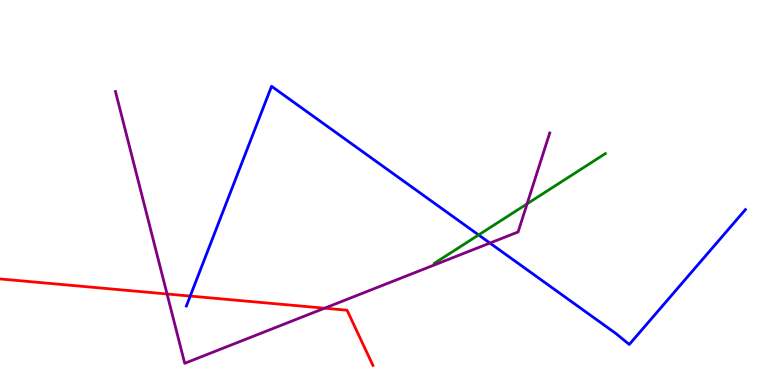[{'lines': ['blue', 'red'], 'intersections': [{'x': 2.45, 'y': 2.31}]}, {'lines': ['green', 'red'], 'intersections': []}, {'lines': ['purple', 'red'], 'intersections': [{'x': 2.16, 'y': 2.36}, {'x': 4.19, 'y': 2.0}]}, {'lines': ['blue', 'green'], 'intersections': [{'x': 6.18, 'y': 3.9}]}, {'lines': ['blue', 'purple'], 'intersections': [{'x': 6.32, 'y': 3.69}]}, {'lines': ['green', 'purple'], 'intersections': [{'x': 6.8, 'y': 4.71}]}]